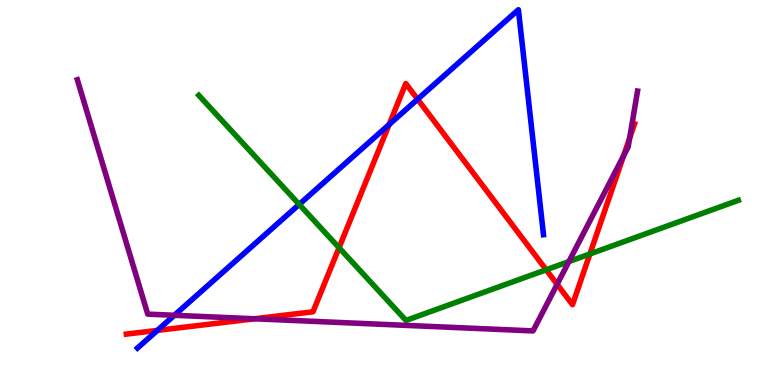[{'lines': ['blue', 'red'], 'intersections': [{'x': 2.03, 'y': 1.42}, {'x': 5.02, 'y': 6.77}, {'x': 5.39, 'y': 7.42}]}, {'lines': ['green', 'red'], 'intersections': [{'x': 4.37, 'y': 3.57}, {'x': 7.05, 'y': 2.99}, {'x': 7.61, 'y': 3.4}]}, {'lines': ['purple', 'red'], 'intersections': [{'x': 3.28, 'y': 1.72}, {'x': 7.19, 'y': 2.62}, {'x': 8.05, 'y': 5.95}, {'x': 8.12, 'y': 6.41}]}, {'lines': ['blue', 'green'], 'intersections': [{'x': 3.86, 'y': 4.69}]}, {'lines': ['blue', 'purple'], 'intersections': [{'x': 2.25, 'y': 1.81}]}, {'lines': ['green', 'purple'], 'intersections': [{'x': 7.34, 'y': 3.21}]}]